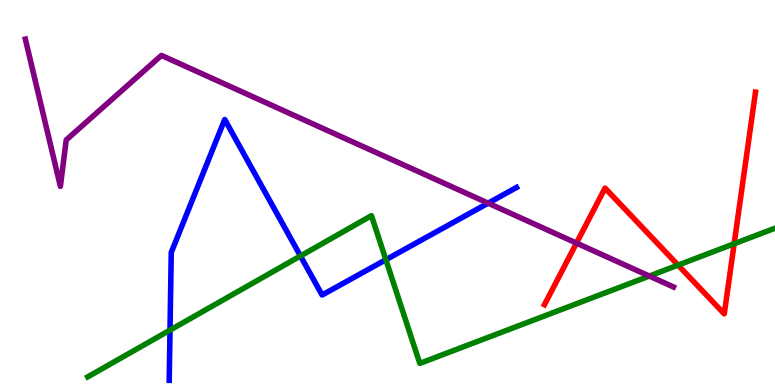[{'lines': ['blue', 'red'], 'intersections': []}, {'lines': ['green', 'red'], 'intersections': [{'x': 8.75, 'y': 3.11}, {'x': 9.47, 'y': 3.67}]}, {'lines': ['purple', 'red'], 'intersections': [{'x': 7.44, 'y': 3.69}]}, {'lines': ['blue', 'green'], 'intersections': [{'x': 2.19, 'y': 1.43}, {'x': 3.88, 'y': 3.35}, {'x': 4.98, 'y': 3.25}]}, {'lines': ['blue', 'purple'], 'intersections': [{'x': 6.3, 'y': 4.72}]}, {'lines': ['green', 'purple'], 'intersections': [{'x': 8.38, 'y': 2.83}]}]